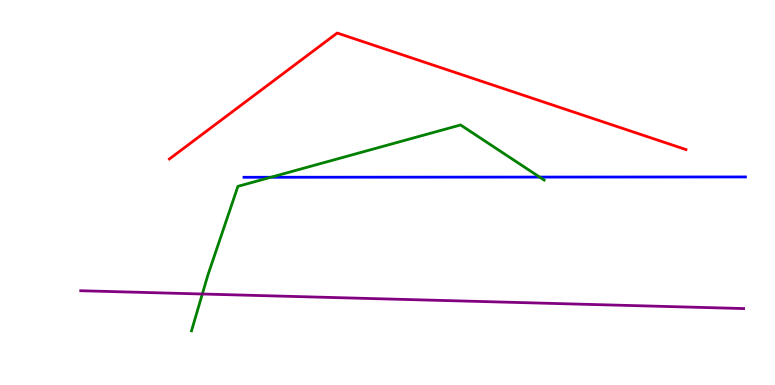[{'lines': ['blue', 'red'], 'intersections': []}, {'lines': ['green', 'red'], 'intersections': []}, {'lines': ['purple', 'red'], 'intersections': []}, {'lines': ['blue', 'green'], 'intersections': [{'x': 3.49, 'y': 5.4}, {'x': 6.96, 'y': 5.4}]}, {'lines': ['blue', 'purple'], 'intersections': []}, {'lines': ['green', 'purple'], 'intersections': [{'x': 2.61, 'y': 2.36}]}]